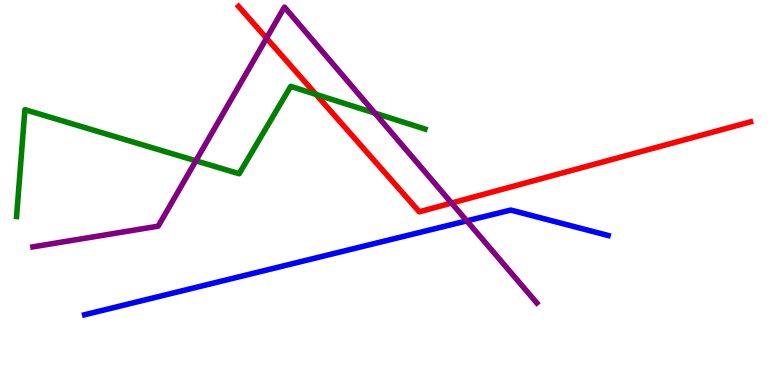[{'lines': ['blue', 'red'], 'intersections': []}, {'lines': ['green', 'red'], 'intersections': [{'x': 4.08, 'y': 7.55}]}, {'lines': ['purple', 'red'], 'intersections': [{'x': 3.44, 'y': 9.01}, {'x': 5.83, 'y': 4.73}]}, {'lines': ['blue', 'green'], 'intersections': []}, {'lines': ['blue', 'purple'], 'intersections': [{'x': 6.02, 'y': 4.26}]}, {'lines': ['green', 'purple'], 'intersections': [{'x': 2.53, 'y': 5.82}, {'x': 4.84, 'y': 7.06}]}]